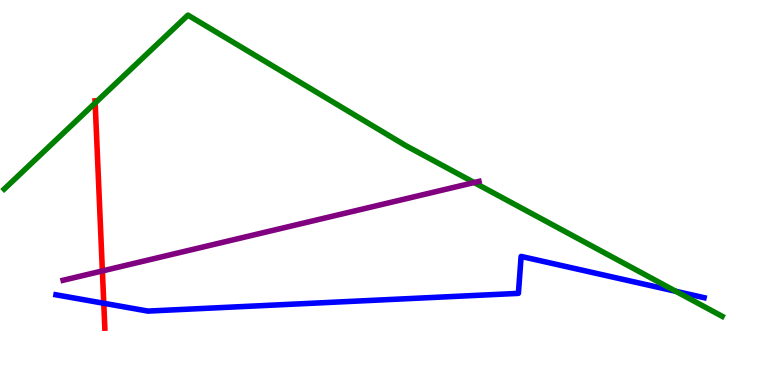[{'lines': ['blue', 'red'], 'intersections': [{'x': 1.34, 'y': 2.12}]}, {'lines': ['green', 'red'], 'intersections': [{'x': 1.23, 'y': 7.33}]}, {'lines': ['purple', 'red'], 'intersections': [{'x': 1.32, 'y': 2.96}]}, {'lines': ['blue', 'green'], 'intersections': [{'x': 8.72, 'y': 2.43}]}, {'lines': ['blue', 'purple'], 'intersections': []}, {'lines': ['green', 'purple'], 'intersections': [{'x': 6.12, 'y': 5.26}]}]